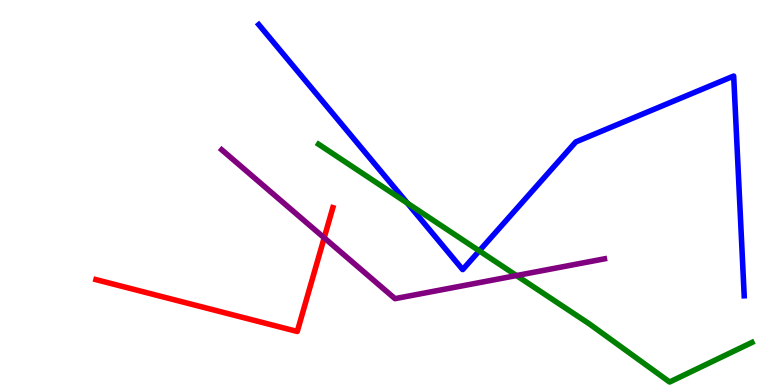[{'lines': ['blue', 'red'], 'intersections': []}, {'lines': ['green', 'red'], 'intersections': []}, {'lines': ['purple', 'red'], 'intersections': [{'x': 4.18, 'y': 3.82}]}, {'lines': ['blue', 'green'], 'intersections': [{'x': 5.26, 'y': 4.72}, {'x': 6.18, 'y': 3.48}]}, {'lines': ['blue', 'purple'], 'intersections': []}, {'lines': ['green', 'purple'], 'intersections': [{'x': 6.66, 'y': 2.84}]}]